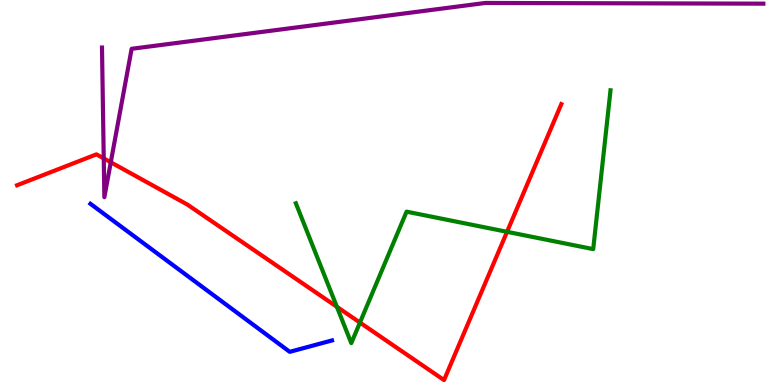[{'lines': ['blue', 'red'], 'intersections': []}, {'lines': ['green', 'red'], 'intersections': [{'x': 4.35, 'y': 2.03}, {'x': 4.64, 'y': 1.62}, {'x': 6.54, 'y': 3.98}]}, {'lines': ['purple', 'red'], 'intersections': [{'x': 1.34, 'y': 5.89}, {'x': 1.43, 'y': 5.79}]}, {'lines': ['blue', 'green'], 'intersections': []}, {'lines': ['blue', 'purple'], 'intersections': []}, {'lines': ['green', 'purple'], 'intersections': []}]